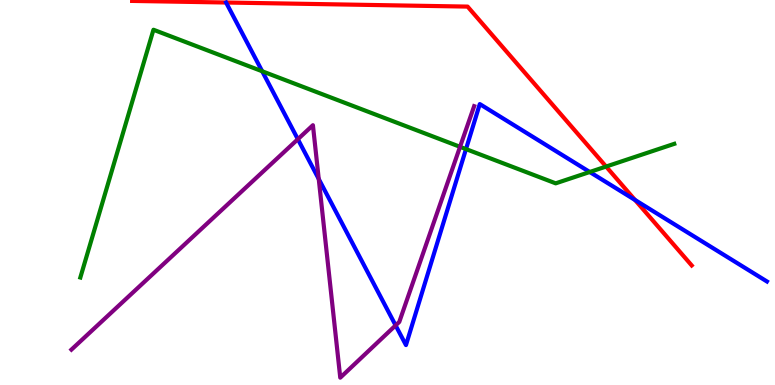[{'lines': ['blue', 'red'], 'intersections': [{'x': 2.92, 'y': 9.93}, {'x': 8.19, 'y': 4.81}]}, {'lines': ['green', 'red'], 'intersections': [{'x': 7.82, 'y': 5.67}]}, {'lines': ['purple', 'red'], 'intersections': []}, {'lines': ['blue', 'green'], 'intersections': [{'x': 3.38, 'y': 8.15}, {'x': 6.01, 'y': 6.13}, {'x': 7.61, 'y': 5.53}]}, {'lines': ['blue', 'purple'], 'intersections': [{'x': 3.84, 'y': 6.38}, {'x': 4.11, 'y': 5.35}, {'x': 5.1, 'y': 1.55}]}, {'lines': ['green', 'purple'], 'intersections': [{'x': 5.94, 'y': 6.19}]}]